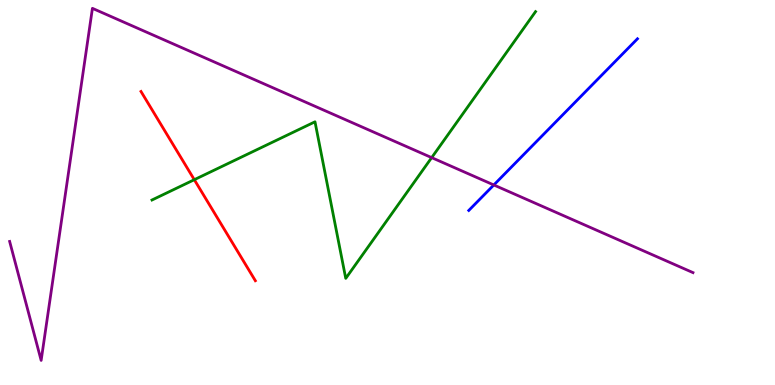[{'lines': ['blue', 'red'], 'intersections': []}, {'lines': ['green', 'red'], 'intersections': [{'x': 2.51, 'y': 5.33}]}, {'lines': ['purple', 'red'], 'intersections': []}, {'lines': ['blue', 'green'], 'intersections': []}, {'lines': ['blue', 'purple'], 'intersections': [{'x': 6.37, 'y': 5.2}]}, {'lines': ['green', 'purple'], 'intersections': [{'x': 5.57, 'y': 5.91}]}]